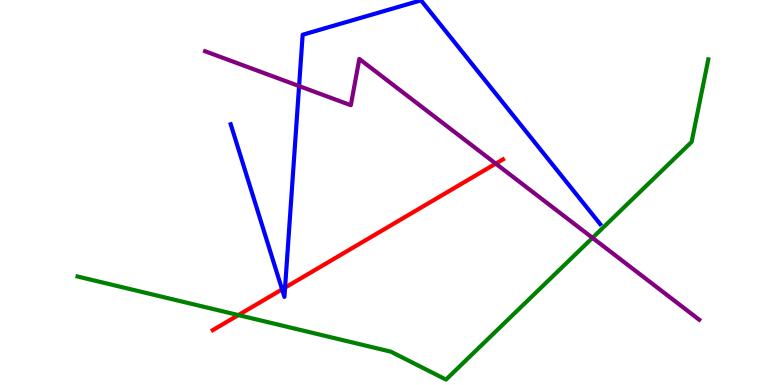[{'lines': ['blue', 'red'], 'intersections': [{'x': 3.64, 'y': 2.48}, {'x': 3.68, 'y': 2.53}]}, {'lines': ['green', 'red'], 'intersections': [{'x': 3.08, 'y': 1.82}]}, {'lines': ['purple', 'red'], 'intersections': [{'x': 6.4, 'y': 5.75}]}, {'lines': ['blue', 'green'], 'intersections': []}, {'lines': ['blue', 'purple'], 'intersections': [{'x': 3.86, 'y': 7.76}]}, {'lines': ['green', 'purple'], 'intersections': [{'x': 7.65, 'y': 3.82}]}]